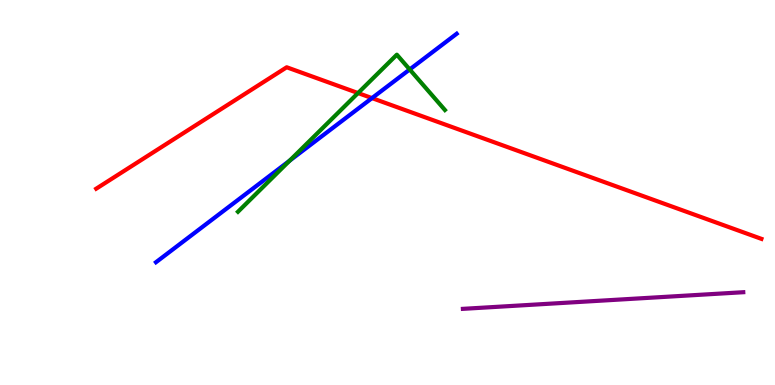[{'lines': ['blue', 'red'], 'intersections': [{'x': 4.8, 'y': 7.45}]}, {'lines': ['green', 'red'], 'intersections': [{'x': 4.62, 'y': 7.58}]}, {'lines': ['purple', 'red'], 'intersections': []}, {'lines': ['blue', 'green'], 'intersections': [{'x': 3.74, 'y': 5.83}, {'x': 5.29, 'y': 8.2}]}, {'lines': ['blue', 'purple'], 'intersections': []}, {'lines': ['green', 'purple'], 'intersections': []}]